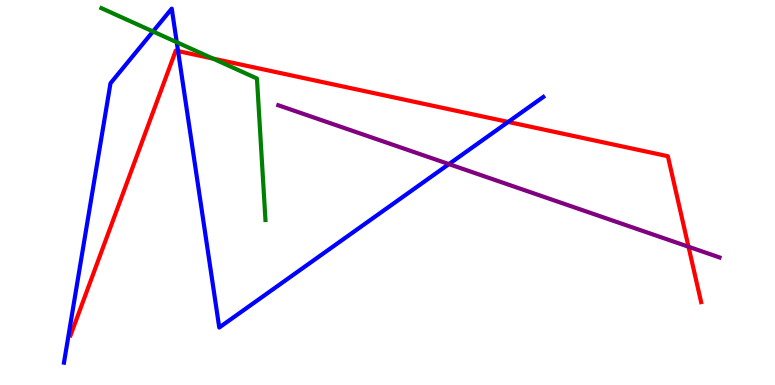[{'lines': ['blue', 'red'], 'intersections': [{'x': 2.3, 'y': 8.67}, {'x': 6.56, 'y': 6.83}]}, {'lines': ['green', 'red'], 'intersections': [{'x': 2.75, 'y': 8.48}]}, {'lines': ['purple', 'red'], 'intersections': [{'x': 8.88, 'y': 3.59}]}, {'lines': ['blue', 'green'], 'intersections': [{'x': 1.97, 'y': 9.18}, {'x': 2.28, 'y': 8.9}]}, {'lines': ['blue', 'purple'], 'intersections': [{'x': 5.79, 'y': 5.74}]}, {'lines': ['green', 'purple'], 'intersections': []}]